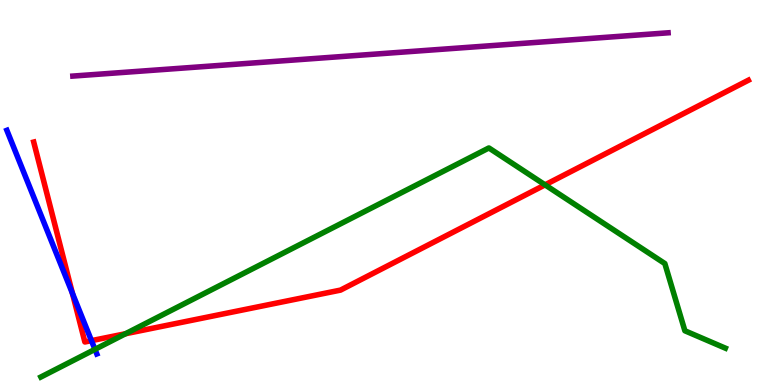[{'lines': ['blue', 'red'], 'intersections': [{'x': 0.934, 'y': 2.38}, {'x': 1.18, 'y': 1.15}]}, {'lines': ['green', 'red'], 'intersections': [{'x': 1.62, 'y': 1.33}, {'x': 7.03, 'y': 5.2}]}, {'lines': ['purple', 'red'], 'intersections': []}, {'lines': ['blue', 'green'], 'intersections': [{'x': 1.23, 'y': 0.926}]}, {'lines': ['blue', 'purple'], 'intersections': []}, {'lines': ['green', 'purple'], 'intersections': []}]